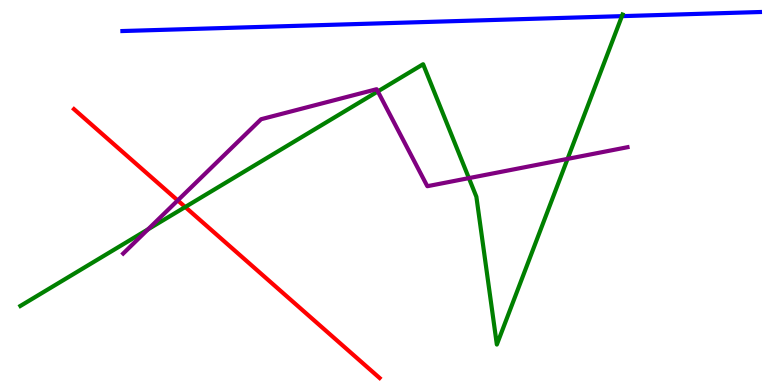[{'lines': ['blue', 'red'], 'intersections': []}, {'lines': ['green', 'red'], 'intersections': [{'x': 2.39, 'y': 4.62}]}, {'lines': ['purple', 'red'], 'intersections': [{'x': 2.29, 'y': 4.79}]}, {'lines': ['blue', 'green'], 'intersections': [{'x': 8.02, 'y': 9.58}]}, {'lines': ['blue', 'purple'], 'intersections': []}, {'lines': ['green', 'purple'], 'intersections': [{'x': 1.91, 'y': 4.04}, {'x': 4.88, 'y': 7.63}, {'x': 6.05, 'y': 5.37}, {'x': 7.32, 'y': 5.87}]}]